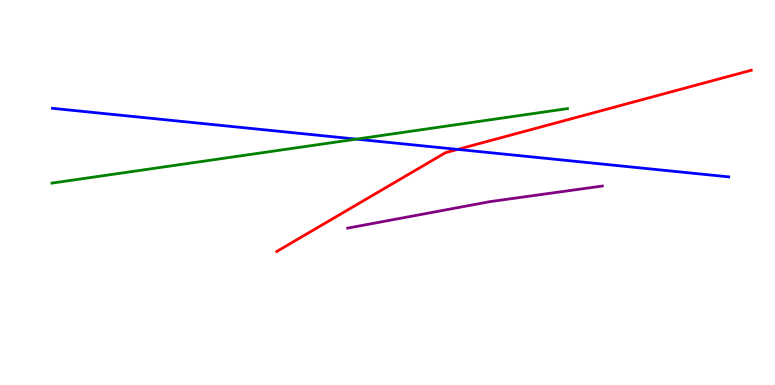[{'lines': ['blue', 'red'], 'intersections': [{'x': 5.91, 'y': 6.12}]}, {'lines': ['green', 'red'], 'intersections': []}, {'lines': ['purple', 'red'], 'intersections': []}, {'lines': ['blue', 'green'], 'intersections': [{'x': 4.6, 'y': 6.39}]}, {'lines': ['blue', 'purple'], 'intersections': []}, {'lines': ['green', 'purple'], 'intersections': []}]